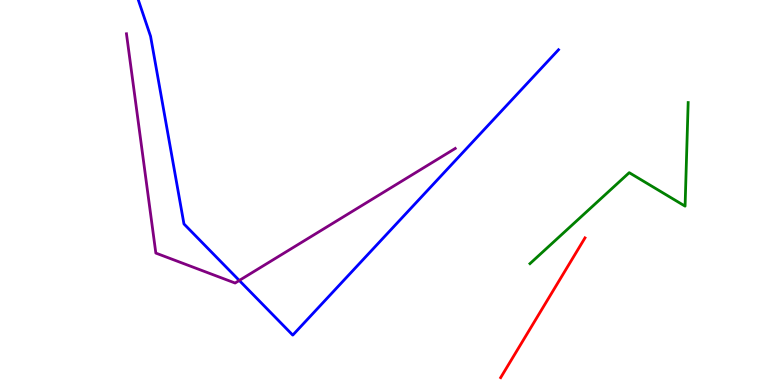[{'lines': ['blue', 'red'], 'intersections': []}, {'lines': ['green', 'red'], 'intersections': []}, {'lines': ['purple', 'red'], 'intersections': []}, {'lines': ['blue', 'green'], 'intersections': []}, {'lines': ['blue', 'purple'], 'intersections': [{'x': 3.09, 'y': 2.72}]}, {'lines': ['green', 'purple'], 'intersections': []}]